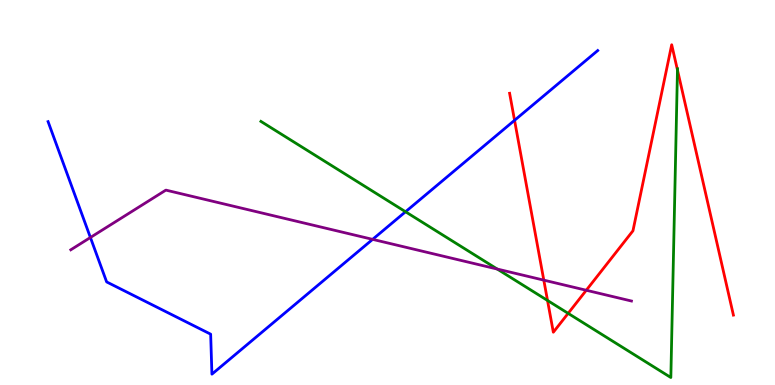[{'lines': ['blue', 'red'], 'intersections': [{'x': 6.64, 'y': 6.88}]}, {'lines': ['green', 'red'], 'intersections': [{'x': 7.06, 'y': 2.2}, {'x': 7.33, 'y': 1.86}, {'x': 8.74, 'y': 8.18}]}, {'lines': ['purple', 'red'], 'intersections': [{'x': 7.02, 'y': 2.72}, {'x': 7.56, 'y': 2.46}]}, {'lines': ['blue', 'green'], 'intersections': [{'x': 5.23, 'y': 4.5}]}, {'lines': ['blue', 'purple'], 'intersections': [{'x': 1.17, 'y': 3.83}, {'x': 4.81, 'y': 3.78}]}, {'lines': ['green', 'purple'], 'intersections': [{'x': 6.42, 'y': 3.01}]}]